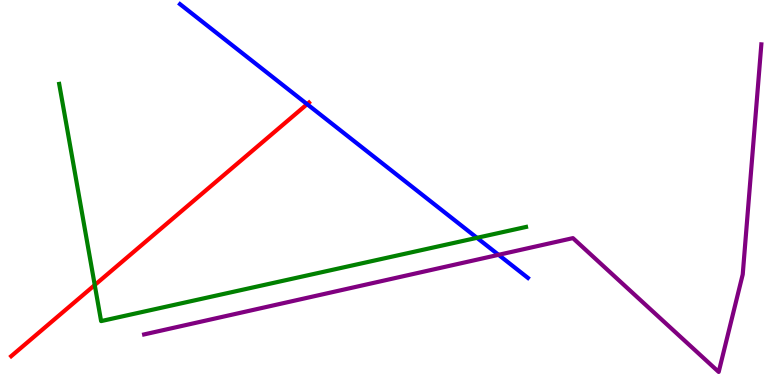[{'lines': ['blue', 'red'], 'intersections': [{'x': 3.96, 'y': 7.29}]}, {'lines': ['green', 'red'], 'intersections': [{'x': 1.22, 'y': 2.6}]}, {'lines': ['purple', 'red'], 'intersections': []}, {'lines': ['blue', 'green'], 'intersections': [{'x': 6.15, 'y': 3.82}]}, {'lines': ['blue', 'purple'], 'intersections': [{'x': 6.43, 'y': 3.38}]}, {'lines': ['green', 'purple'], 'intersections': []}]